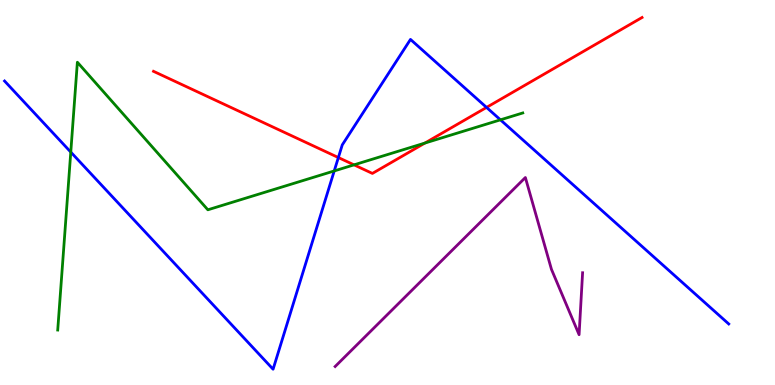[{'lines': ['blue', 'red'], 'intersections': [{'x': 4.37, 'y': 5.91}, {'x': 6.28, 'y': 7.21}]}, {'lines': ['green', 'red'], 'intersections': [{'x': 4.57, 'y': 5.72}, {'x': 5.48, 'y': 6.28}]}, {'lines': ['purple', 'red'], 'intersections': []}, {'lines': ['blue', 'green'], 'intersections': [{'x': 0.913, 'y': 6.05}, {'x': 4.31, 'y': 5.56}, {'x': 6.46, 'y': 6.89}]}, {'lines': ['blue', 'purple'], 'intersections': []}, {'lines': ['green', 'purple'], 'intersections': []}]